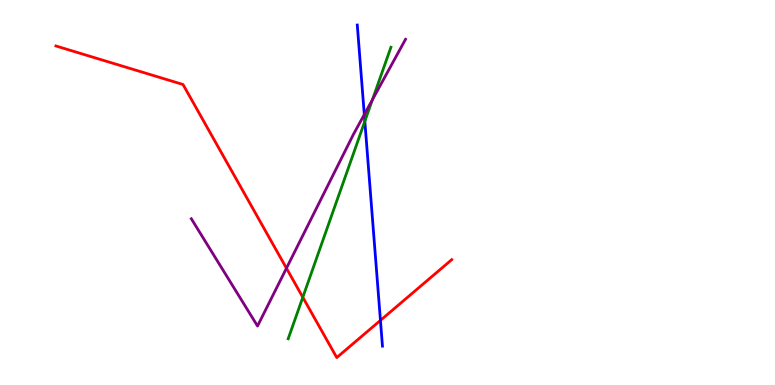[{'lines': ['blue', 'red'], 'intersections': [{'x': 4.91, 'y': 1.68}]}, {'lines': ['green', 'red'], 'intersections': [{'x': 3.91, 'y': 2.28}]}, {'lines': ['purple', 'red'], 'intersections': [{'x': 3.7, 'y': 3.03}]}, {'lines': ['blue', 'green'], 'intersections': [{'x': 4.71, 'y': 6.85}]}, {'lines': ['blue', 'purple'], 'intersections': [{'x': 4.7, 'y': 7.03}]}, {'lines': ['green', 'purple'], 'intersections': [{'x': 4.81, 'y': 7.41}]}]